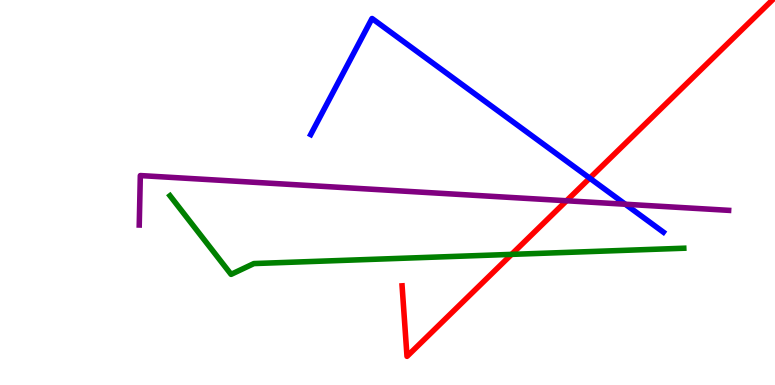[{'lines': ['blue', 'red'], 'intersections': [{'x': 7.61, 'y': 5.37}]}, {'lines': ['green', 'red'], 'intersections': [{'x': 6.6, 'y': 3.39}]}, {'lines': ['purple', 'red'], 'intersections': [{'x': 7.31, 'y': 4.79}]}, {'lines': ['blue', 'green'], 'intersections': []}, {'lines': ['blue', 'purple'], 'intersections': [{'x': 8.07, 'y': 4.7}]}, {'lines': ['green', 'purple'], 'intersections': []}]